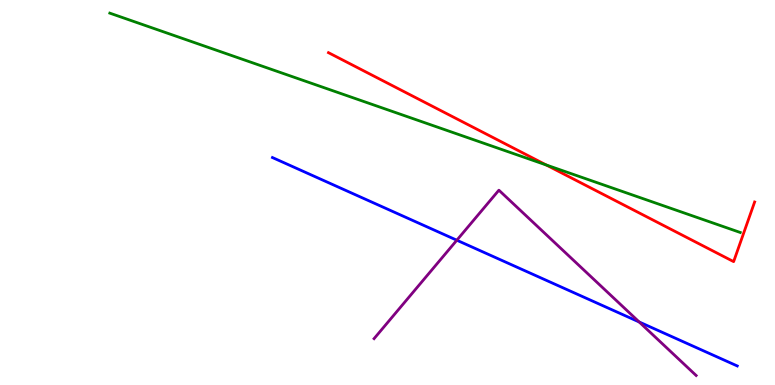[{'lines': ['blue', 'red'], 'intersections': []}, {'lines': ['green', 'red'], 'intersections': [{'x': 7.05, 'y': 5.72}]}, {'lines': ['purple', 'red'], 'intersections': []}, {'lines': ['blue', 'green'], 'intersections': []}, {'lines': ['blue', 'purple'], 'intersections': [{'x': 5.89, 'y': 3.76}, {'x': 8.25, 'y': 1.64}]}, {'lines': ['green', 'purple'], 'intersections': []}]